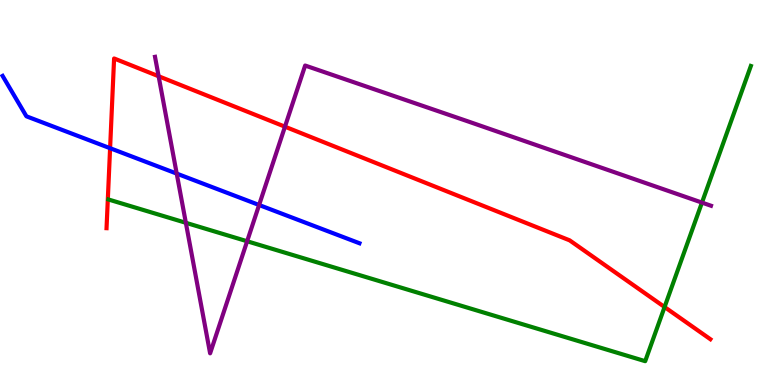[{'lines': ['blue', 'red'], 'intersections': [{'x': 1.42, 'y': 6.15}]}, {'lines': ['green', 'red'], 'intersections': [{'x': 8.58, 'y': 2.03}]}, {'lines': ['purple', 'red'], 'intersections': [{'x': 2.05, 'y': 8.02}, {'x': 3.68, 'y': 6.71}]}, {'lines': ['blue', 'green'], 'intersections': []}, {'lines': ['blue', 'purple'], 'intersections': [{'x': 2.28, 'y': 5.49}, {'x': 3.34, 'y': 4.68}]}, {'lines': ['green', 'purple'], 'intersections': [{'x': 2.4, 'y': 4.21}, {'x': 3.19, 'y': 3.73}, {'x': 9.06, 'y': 4.74}]}]